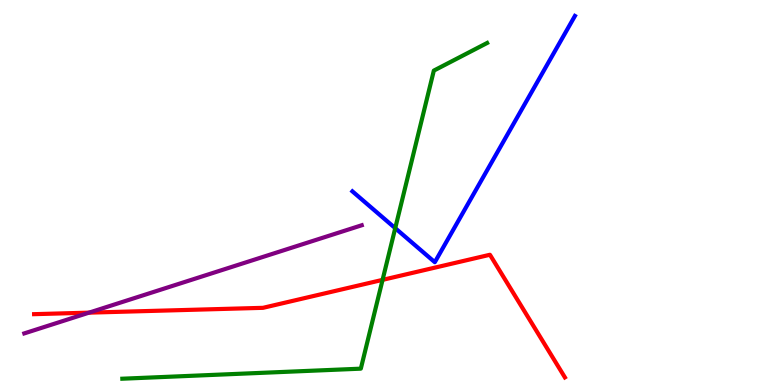[{'lines': ['blue', 'red'], 'intersections': []}, {'lines': ['green', 'red'], 'intersections': [{'x': 4.94, 'y': 2.73}]}, {'lines': ['purple', 'red'], 'intersections': [{'x': 1.15, 'y': 1.88}]}, {'lines': ['blue', 'green'], 'intersections': [{'x': 5.1, 'y': 4.07}]}, {'lines': ['blue', 'purple'], 'intersections': []}, {'lines': ['green', 'purple'], 'intersections': []}]